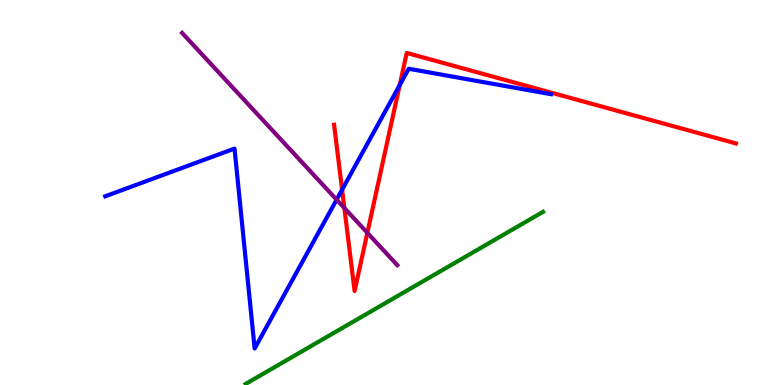[{'lines': ['blue', 'red'], 'intersections': [{'x': 4.41, 'y': 5.07}, {'x': 5.16, 'y': 7.79}]}, {'lines': ['green', 'red'], 'intersections': []}, {'lines': ['purple', 'red'], 'intersections': [{'x': 4.44, 'y': 4.6}, {'x': 4.74, 'y': 3.95}]}, {'lines': ['blue', 'green'], 'intersections': []}, {'lines': ['blue', 'purple'], 'intersections': [{'x': 4.34, 'y': 4.81}]}, {'lines': ['green', 'purple'], 'intersections': []}]